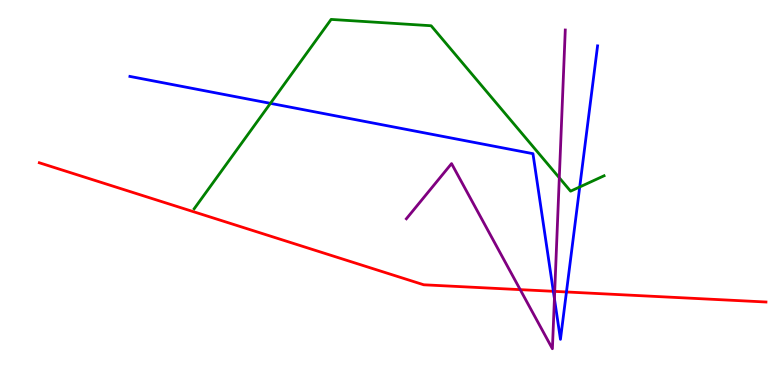[{'lines': ['blue', 'red'], 'intersections': [{'x': 7.14, 'y': 2.43}, {'x': 7.31, 'y': 2.42}]}, {'lines': ['green', 'red'], 'intersections': []}, {'lines': ['purple', 'red'], 'intersections': [{'x': 6.71, 'y': 2.48}, {'x': 7.16, 'y': 2.43}]}, {'lines': ['blue', 'green'], 'intersections': [{'x': 3.49, 'y': 7.32}, {'x': 7.48, 'y': 5.14}]}, {'lines': ['blue', 'purple'], 'intersections': [{'x': 7.15, 'y': 2.24}]}, {'lines': ['green', 'purple'], 'intersections': [{'x': 7.22, 'y': 5.38}]}]